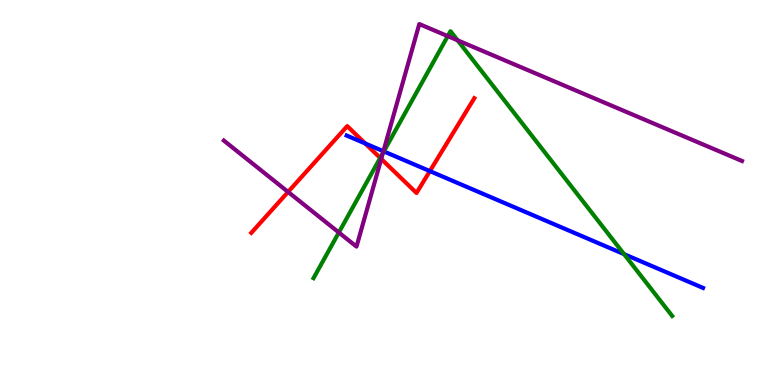[{'lines': ['blue', 'red'], 'intersections': [{'x': 4.71, 'y': 6.27}, {'x': 5.55, 'y': 5.56}]}, {'lines': ['green', 'red'], 'intersections': [{'x': 4.91, 'y': 5.9}]}, {'lines': ['purple', 'red'], 'intersections': [{'x': 3.72, 'y': 5.01}, {'x': 4.92, 'y': 5.87}]}, {'lines': ['blue', 'green'], 'intersections': [{'x': 4.95, 'y': 6.07}, {'x': 8.05, 'y': 3.4}]}, {'lines': ['blue', 'purple'], 'intersections': [{'x': 4.95, 'y': 6.07}]}, {'lines': ['green', 'purple'], 'intersections': [{'x': 4.37, 'y': 3.96}, {'x': 4.94, 'y': 6.02}, {'x': 5.78, 'y': 9.06}, {'x': 5.9, 'y': 8.95}]}]